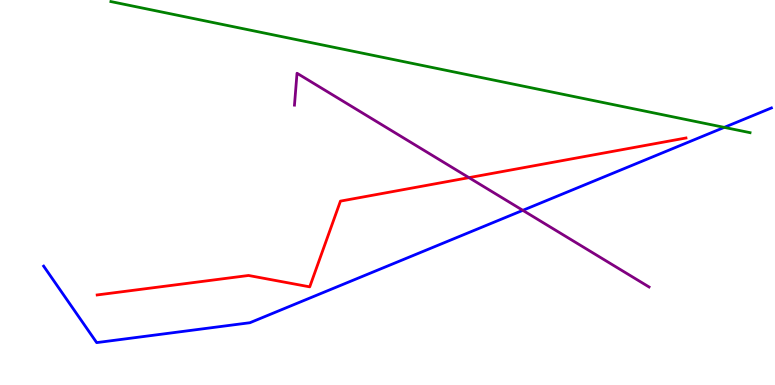[{'lines': ['blue', 'red'], 'intersections': []}, {'lines': ['green', 'red'], 'intersections': []}, {'lines': ['purple', 'red'], 'intersections': [{'x': 6.05, 'y': 5.39}]}, {'lines': ['blue', 'green'], 'intersections': [{'x': 9.35, 'y': 6.69}]}, {'lines': ['blue', 'purple'], 'intersections': [{'x': 6.75, 'y': 4.54}]}, {'lines': ['green', 'purple'], 'intersections': []}]